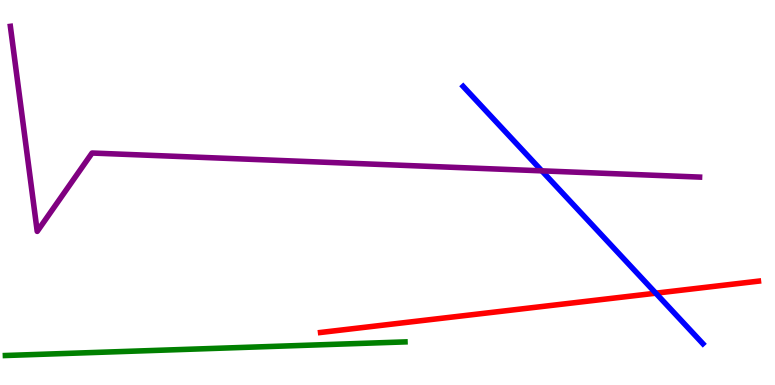[{'lines': ['blue', 'red'], 'intersections': [{'x': 8.46, 'y': 2.38}]}, {'lines': ['green', 'red'], 'intersections': []}, {'lines': ['purple', 'red'], 'intersections': []}, {'lines': ['blue', 'green'], 'intersections': []}, {'lines': ['blue', 'purple'], 'intersections': [{'x': 6.99, 'y': 5.56}]}, {'lines': ['green', 'purple'], 'intersections': []}]